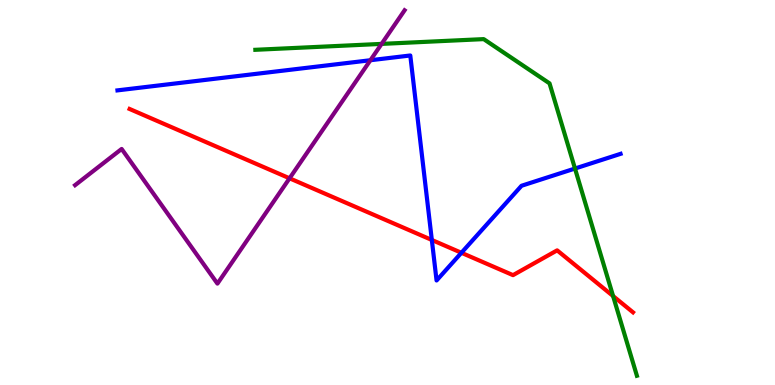[{'lines': ['blue', 'red'], 'intersections': [{'x': 5.57, 'y': 3.77}, {'x': 5.95, 'y': 3.43}]}, {'lines': ['green', 'red'], 'intersections': [{'x': 7.91, 'y': 2.31}]}, {'lines': ['purple', 'red'], 'intersections': [{'x': 3.74, 'y': 5.37}]}, {'lines': ['blue', 'green'], 'intersections': [{'x': 7.42, 'y': 5.62}]}, {'lines': ['blue', 'purple'], 'intersections': [{'x': 4.78, 'y': 8.44}]}, {'lines': ['green', 'purple'], 'intersections': [{'x': 4.92, 'y': 8.86}]}]